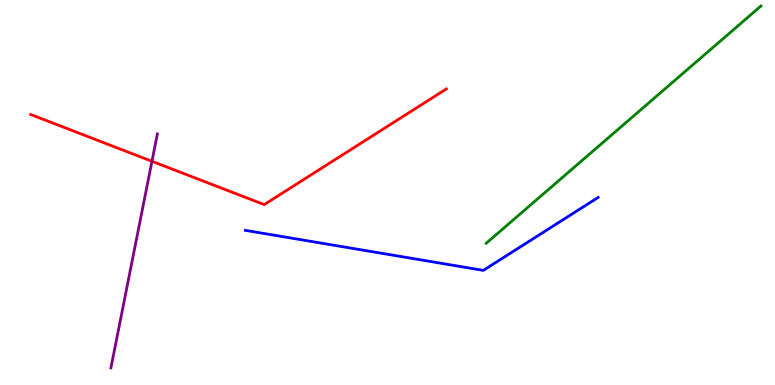[{'lines': ['blue', 'red'], 'intersections': []}, {'lines': ['green', 'red'], 'intersections': []}, {'lines': ['purple', 'red'], 'intersections': [{'x': 1.96, 'y': 5.81}]}, {'lines': ['blue', 'green'], 'intersections': []}, {'lines': ['blue', 'purple'], 'intersections': []}, {'lines': ['green', 'purple'], 'intersections': []}]